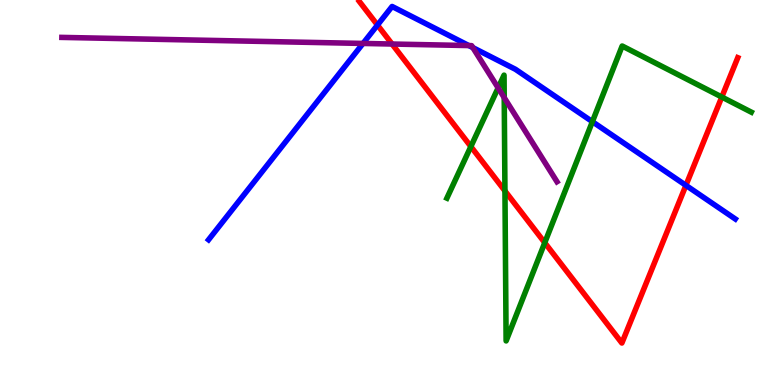[{'lines': ['blue', 'red'], 'intersections': [{'x': 4.87, 'y': 9.35}, {'x': 8.85, 'y': 5.19}]}, {'lines': ['green', 'red'], 'intersections': [{'x': 6.08, 'y': 6.19}, {'x': 6.52, 'y': 5.04}, {'x': 7.03, 'y': 3.7}, {'x': 9.31, 'y': 7.48}]}, {'lines': ['purple', 'red'], 'intersections': [{'x': 5.06, 'y': 8.86}]}, {'lines': ['blue', 'green'], 'intersections': [{'x': 7.64, 'y': 6.84}]}, {'lines': ['blue', 'purple'], 'intersections': [{'x': 4.68, 'y': 8.87}, {'x': 6.05, 'y': 8.82}, {'x': 6.1, 'y': 8.76}]}, {'lines': ['green', 'purple'], 'intersections': [{'x': 6.43, 'y': 7.72}, {'x': 6.51, 'y': 7.46}]}]